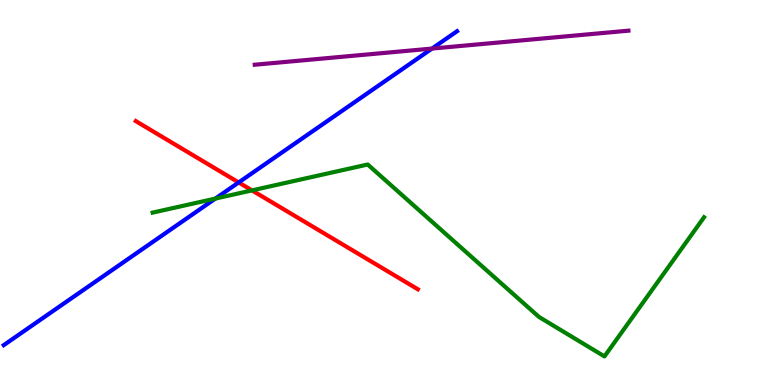[{'lines': ['blue', 'red'], 'intersections': [{'x': 3.08, 'y': 5.26}]}, {'lines': ['green', 'red'], 'intersections': [{'x': 3.25, 'y': 5.05}]}, {'lines': ['purple', 'red'], 'intersections': []}, {'lines': ['blue', 'green'], 'intersections': [{'x': 2.78, 'y': 4.84}]}, {'lines': ['blue', 'purple'], 'intersections': [{'x': 5.57, 'y': 8.74}]}, {'lines': ['green', 'purple'], 'intersections': []}]